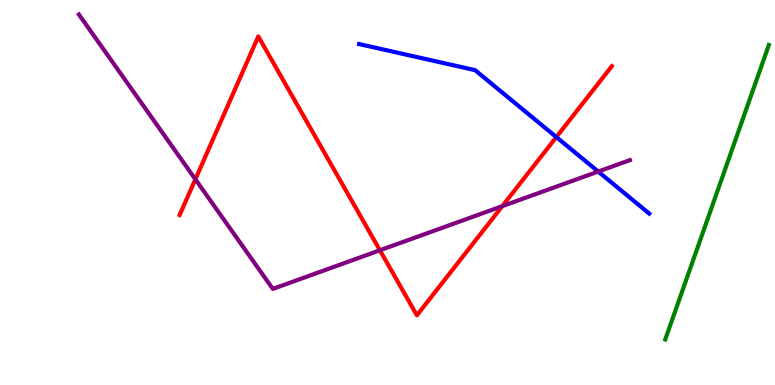[{'lines': ['blue', 'red'], 'intersections': [{'x': 7.18, 'y': 6.44}]}, {'lines': ['green', 'red'], 'intersections': []}, {'lines': ['purple', 'red'], 'intersections': [{'x': 2.52, 'y': 5.34}, {'x': 4.9, 'y': 3.5}, {'x': 6.48, 'y': 4.65}]}, {'lines': ['blue', 'green'], 'intersections': []}, {'lines': ['blue', 'purple'], 'intersections': [{'x': 7.72, 'y': 5.54}]}, {'lines': ['green', 'purple'], 'intersections': []}]